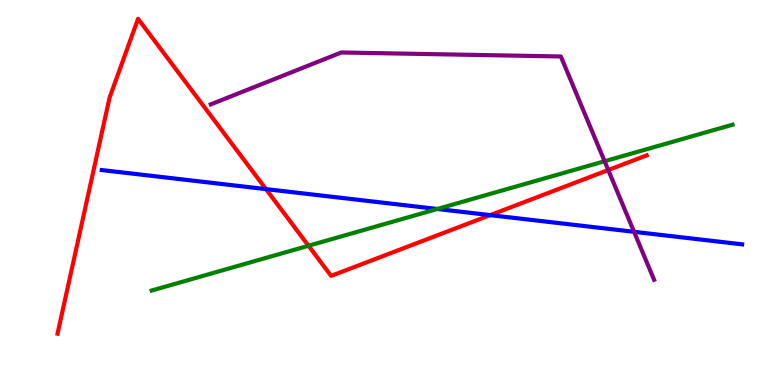[{'lines': ['blue', 'red'], 'intersections': [{'x': 3.43, 'y': 5.09}, {'x': 6.33, 'y': 4.41}]}, {'lines': ['green', 'red'], 'intersections': [{'x': 3.98, 'y': 3.62}]}, {'lines': ['purple', 'red'], 'intersections': [{'x': 7.85, 'y': 5.58}]}, {'lines': ['blue', 'green'], 'intersections': [{'x': 5.64, 'y': 4.57}]}, {'lines': ['blue', 'purple'], 'intersections': [{'x': 8.18, 'y': 3.98}]}, {'lines': ['green', 'purple'], 'intersections': [{'x': 7.8, 'y': 5.81}]}]